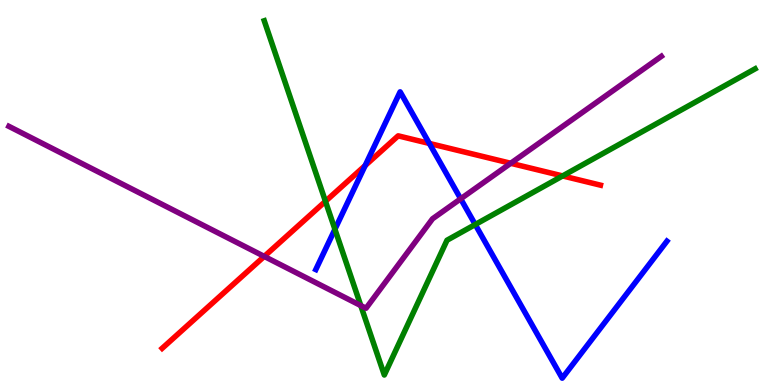[{'lines': ['blue', 'red'], 'intersections': [{'x': 4.71, 'y': 5.7}, {'x': 5.54, 'y': 6.27}]}, {'lines': ['green', 'red'], 'intersections': [{'x': 4.2, 'y': 4.77}, {'x': 7.26, 'y': 5.43}]}, {'lines': ['purple', 'red'], 'intersections': [{'x': 3.41, 'y': 3.34}, {'x': 6.59, 'y': 5.76}]}, {'lines': ['blue', 'green'], 'intersections': [{'x': 4.32, 'y': 4.04}, {'x': 6.13, 'y': 4.17}]}, {'lines': ['blue', 'purple'], 'intersections': [{'x': 5.94, 'y': 4.84}]}, {'lines': ['green', 'purple'], 'intersections': [{'x': 4.66, 'y': 2.06}]}]